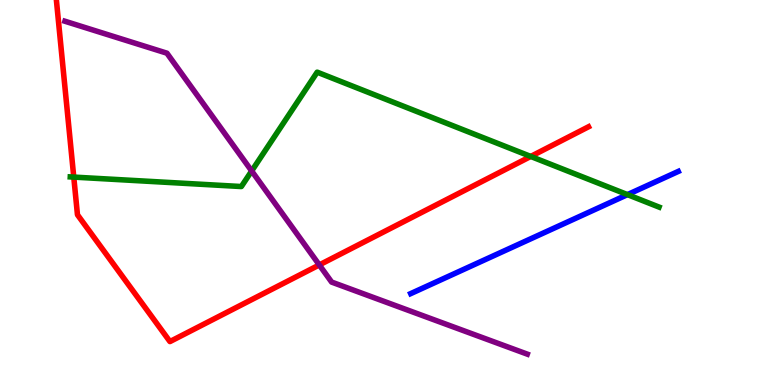[{'lines': ['blue', 'red'], 'intersections': []}, {'lines': ['green', 'red'], 'intersections': [{'x': 0.952, 'y': 5.4}, {'x': 6.85, 'y': 5.94}]}, {'lines': ['purple', 'red'], 'intersections': [{'x': 4.12, 'y': 3.12}]}, {'lines': ['blue', 'green'], 'intersections': [{'x': 8.1, 'y': 4.94}]}, {'lines': ['blue', 'purple'], 'intersections': []}, {'lines': ['green', 'purple'], 'intersections': [{'x': 3.25, 'y': 5.56}]}]